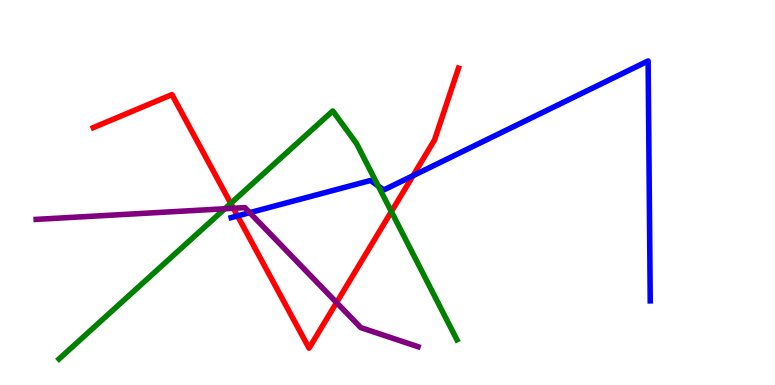[{'lines': ['blue', 'red'], 'intersections': [{'x': 3.06, 'y': 4.39}, {'x': 5.33, 'y': 5.44}]}, {'lines': ['green', 'red'], 'intersections': [{'x': 2.98, 'y': 4.72}, {'x': 5.05, 'y': 4.5}]}, {'lines': ['purple', 'red'], 'intersections': [{'x': 3.01, 'y': 4.59}, {'x': 4.34, 'y': 2.14}]}, {'lines': ['blue', 'green'], 'intersections': [{'x': 4.88, 'y': 5.17}]}, {'lines': ['blue', 'purple'], 'intersections': [{'x': 3.22, 'y': 4.48}]}, {'lines': ['green', 'purple'], 'intersections': [{'x': 2.9, 'y': 4.58}]}]